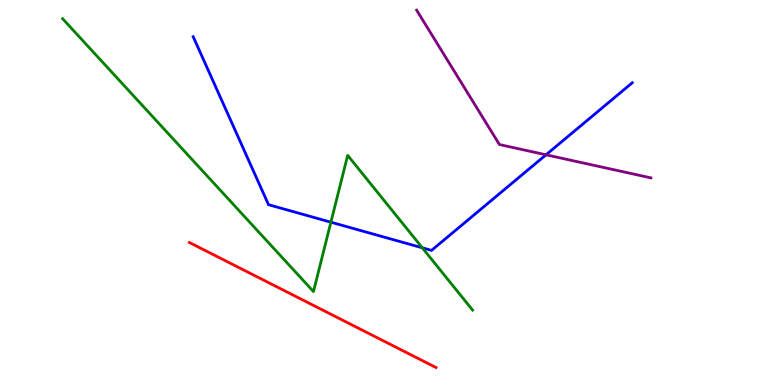[{'lines': ['blue', 'red'], 'intersections': []}, {'lines': ['green', 'red'], 'intersections': []}, {'lines': ['purple', 'red'], 'intersections': []}, {'lines': ['blue', 'green'], 'intersections': [{'x': 4.27, 'y': 4.23}, {'x': 5.45, 'y': 3.56}]}, {'lines': ['blue', 'purple'], 'intersections': [{'x': 7.05, 'y': 5.98}]}, {'lines': ['green', 'purple'], 'intersections': []}]